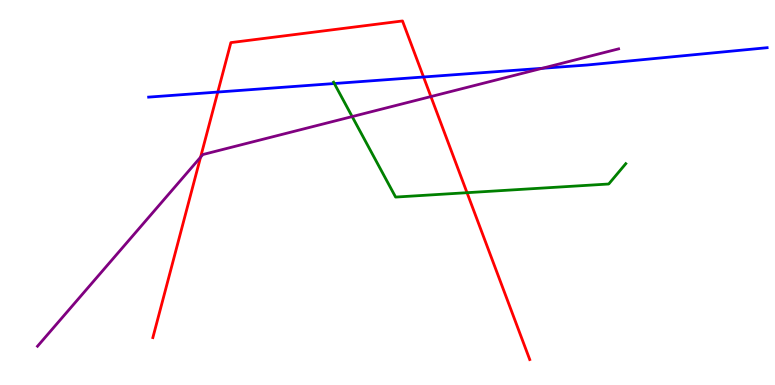[{'lines': ['blue', 'red'], 'intersections': [{'x': 2.81, 'y': 7.61}, {'x': 5.47, 'y': 8.0}]}, {'lines': ['green', 'red'], 'intersections': [{'x': 6.03, 'y': 4.99}]}, {'lines': ['purple', 'red'], 'intersections': [{'x': 2.59, 'y': 5.92}, {'x': 5.56, 'y': 7.49}]}, {'lines': ['blue', 'green'], 'intersections': [{'x': 4.31, 'y': 7.83}]}, {'lines': ['blue', 'purple'], 'intersections': [{'x': 7.0, 'y': 8.23}]}, {'lines': ['green', 'purple'], 'intersections': [{'x': 4.54, 'y': 6.97}]}]